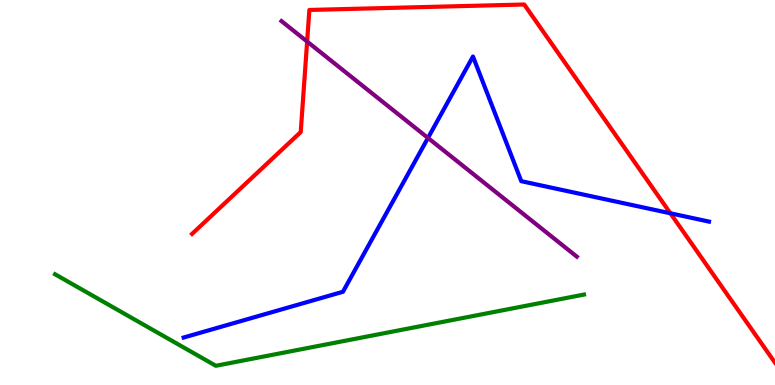[{'lines': ['blue', 'red'], 'intersections': [{'x': 8.65, 'y': 4.46}]}, {'lines': ['green', 'red'], 'intersections': []}, {'lines': ['purple', 'red'], 'intersections': [{'x': 3.96, 'y': 8.92}]}, {'lines': ['blue', 'green'], 'intersections': []}, {'lines': ['blue', 'purple'], 'intersections': [{'x': 5.52, 'y': 6.42}]}, {'lines': ['green', 'purple'], 'intersections': []}]